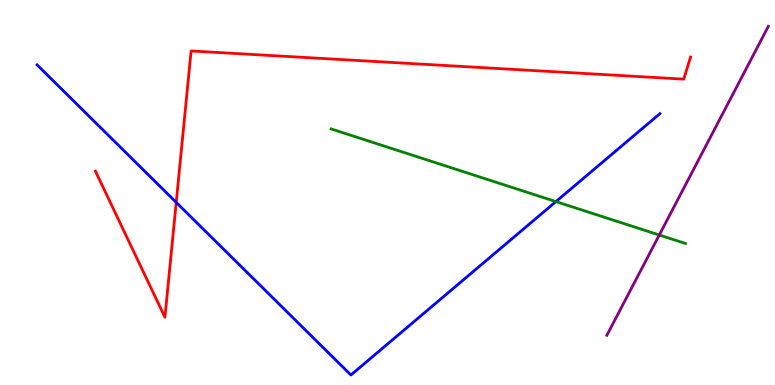[{'lines': ['blue', 'red'], 'intersections': [{'x': 2.27, 'y': 4.74}]}, {'lines': ['green', 'red'], 'intersections': []}, {'lines': ['purple', 'red'], 'intersections': []}, {'lines': ['blue', 'green'], 'intersections': [{'x': 7.17, 'y': 4.76}]}, {'lines': ['blue', 'purple'], 'intersections': []}, {'lines': ['green', 'purple'], 'intersections': [{'x': 8.51, 'y': 3.9}]}]